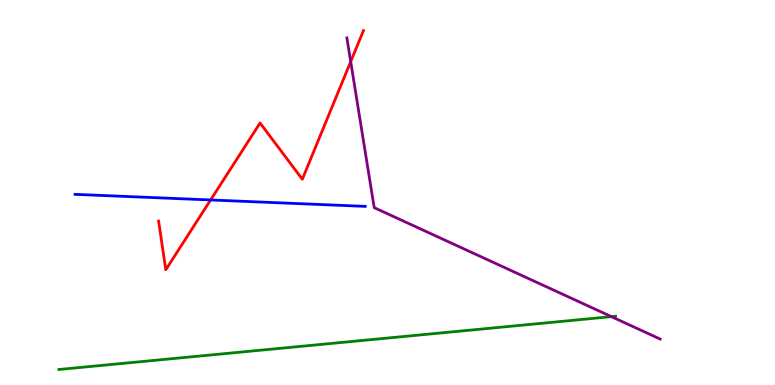[{'lines': ['blue', 'red'], 'intersections': [{'x': 2.72, 'y': 4.81}]}, {'lines': ['green', 'red'], 'intersections': []}, {'lines': ['purple', 'red'], 'intersections': [{'x': 4.53, 'y': 8.4}]}, {'lines': ['blue', 'green'], 'intersections': []}, {'lines': ['blue', 'purple'], 'intersections': []}, {'lines': ['green', 'purple'], 'intersections': [{'x': 7.89, 'y': 1.78}]}]